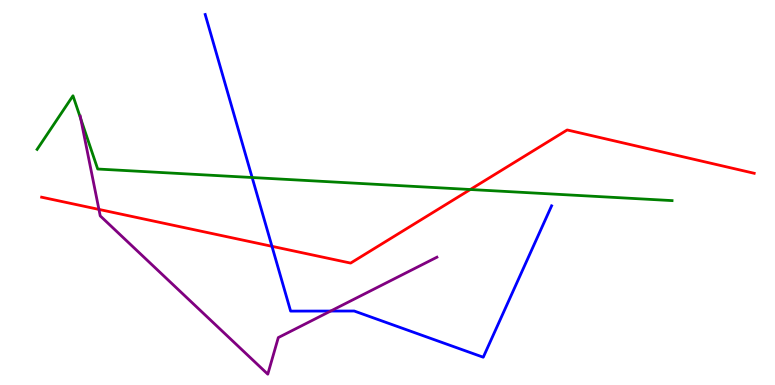[{'lines': ['blue', 'red'], 'intersections': [{'x': 3.51, 'y': 3.6}]}, {'lines': ['green', 'red'], 'intersections': [{'x': 6.07, 'y': 5.08}]}, {'lines': ['purple', 'red'], 'intersections': [{'x': 1.28, 'y': 4.56}]}, {'lines': ['blue', 'green'], 'intersections': [{'x': 3.25, 'y': 5.39}]}, {'lines': ['blue', 'purple'], 'intersections': [{'x': 4.27, 'y': 1.92}]}, {'lines': ['green', 'purple'], 'intersections': [{'x': 1.04, 'y': 6.91}]}]